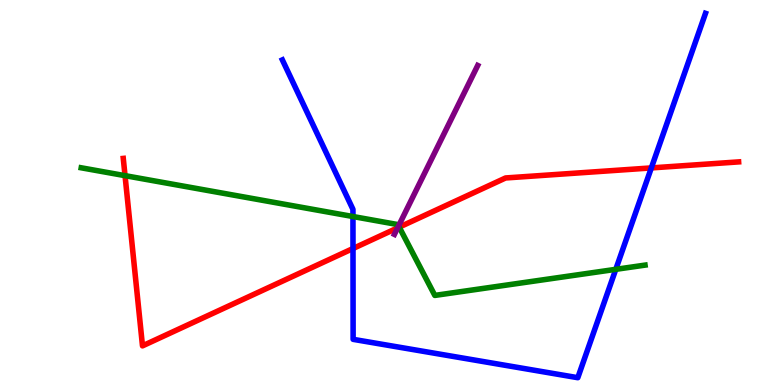[{'lines': ['blue', 'red'], 'intersections': [{'x': 4.55, 'y': 3.54}, {'x': 8.4, 'y': 5.64}]}, {'lines': ['green', 'red'], 'intersections': [{'x': 1.61, 'y': 5.44}, {'x': 5.15, 'y': 4.1}]}, {'lines': ['purple', 'red'], 'intersections': [{'x': 5.13, 'y': 4.08}]}, {'lines': ['blue', 'green'], 'intersections': [{'x': 4.55, 'y': 4.38}, {'x': 7.95, 'y': 3.0}]}, {'lines': ['blue', 'purple'], 'intersections': []}, {'lines': ['green', 'purple'], 'intersections': [{'x': 5.14, 'y': 4.13}]}]